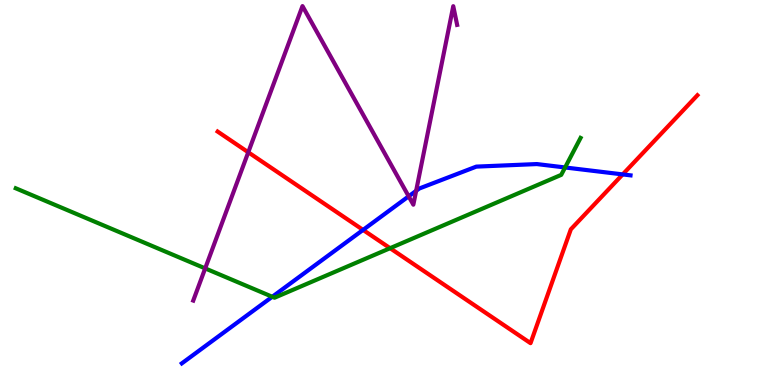[{'lines': ['blue', 'red'], 'intersections': [{'x': 4.68, 'y': 4.03}, {'x': 8.03, 'y': 5.47}]}, {'lines': ['green', 'red'], 'intersections': [{'x': 5.03, 'y': 3.55}]}, {'lines': ['purple', 'red'], 'intersections': [{'x': 3.2, 'y': 6.04}]}, {'lines': ['blue', 'green'], 'intersections': [{'x': 3.51, 'y': 2.29}, {'x': 7.29, 'y': 5.65}]}, {'lines': ['blue', 'purple'], 'intersections': [{'x': 5.27, 'y': 4.9}, {'x': 5.37, 'y': 5.04}]}, {'lines': ['green', 'purple'], 'intersections': [{'x': 2.65, 'y': 3.03}]}]